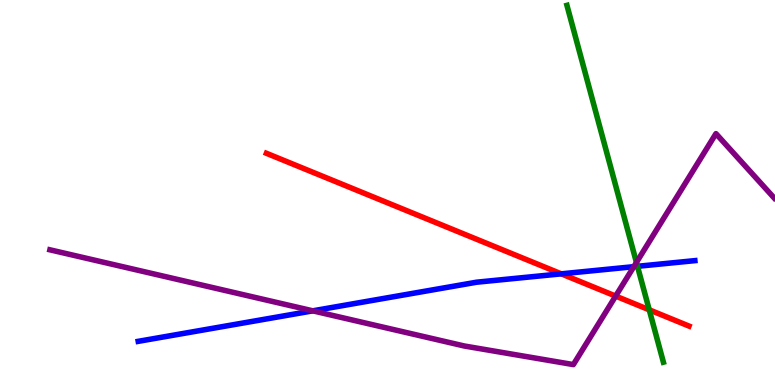[{'lines': ['blue', 'red'], 'intersections': [{'x': 7.24, 'y': 2.89}]}, {'lines': ['green', 'red'], 'intersections': [{'x': 8.38, 'y': 1.95}]}, {'lines': ['purple', 'red'], 'intersections': [{'x': 7.94, 'y': 2.31}]}, {'lines': ['blue', 'green'], 'intersections': [{'x': 8.23, 'y': 3.08}]}, {'lines': ['blue', 'purple'], 'intersections': [{'x': 4.04, 'y': 1.93}, {'x': 8.18, 'y': 3.07}]}, {'lines': ['green', 'purple'], 'intersections': [{'x': 8.21, 'y': 3.18}]}]